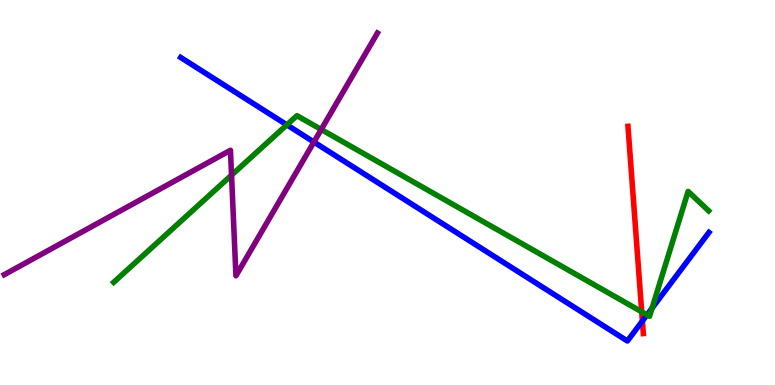[{'lines': ['blue', 'red'], 'intersections': [{'x': 8.29, 'y': 1.66}]}, {'lines': ['green', 'red'], 'intersections': [{'x': 8.28, 'y': 1.9}]}, {'lines': ['purple', 'red'], 'intersections': []}, {'lines': ['blue', 'green'], 'intersections': [{'x': 3.7, 'y': 6.76}, {'x': 8.35, 'y': 1.82}, {'x': 8.41, 'y': 2.0}]}, {'lines': ['blue', 'purple'], 'intersections': [{'x': 4.05, 'y': 6.31}]}, {'lines': ['green', 'purple'], 'intersections': [{'x': 2.99, 'y': 5.45}, {'x': 4.14, 'y': 6.64}]}]